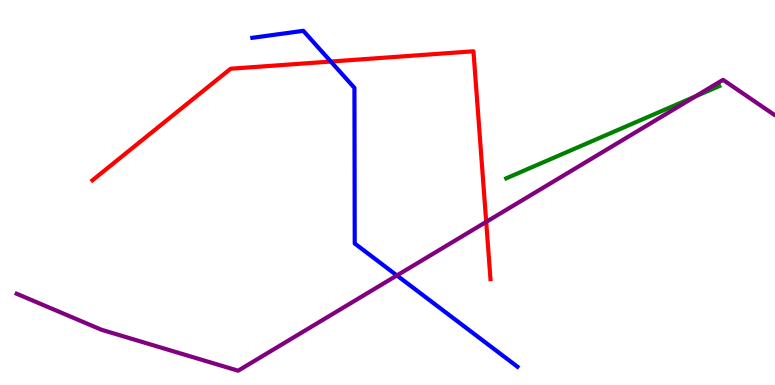[{'lines': ['blue', 'red'], 'intersections': [{'x': 4.27, 'y': 8.4}]}, {'lines': ['green', 'red'], 'intersections': []}, {'lines': ['purple', 'red'], 'intersections': [{'x': 6.27, 'y': 4.24}]}, {'lines': ['blue', 'green'], 'intersections': []}, {'lines': ['blue', 'purple'], 'intersections': [{'x': 5.12, 'y': 2.85}]}, {'lines': ['green', 'purple'], 'intersections': [{'x': 8.97, 'y': 7.5}]}]